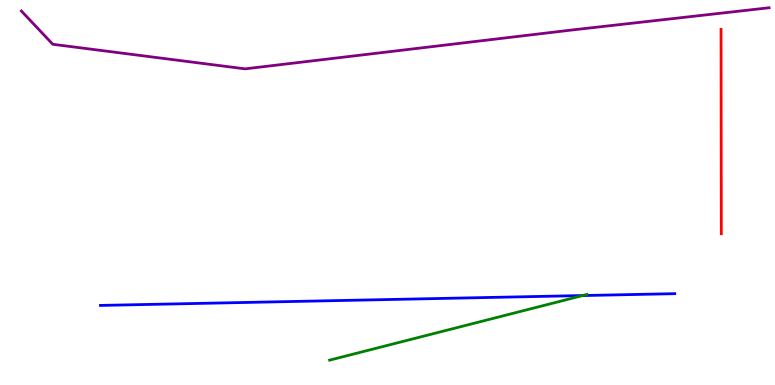[{'lines': ['blue', 'red'], 'intersections': []}, {'lines': ['green', 'red'], 'intersections': []}, {'lines': ['purple', 'red'], 'intersections': []}, {'lines': ['blue', 'green'], 'intersections': [{'x': 7.52, 'y': 2.32}]}, {'lines': ['blue', 'purple'], 'intersections': []}, {'lines': ['green', 'purple'], 'intersections': []}]